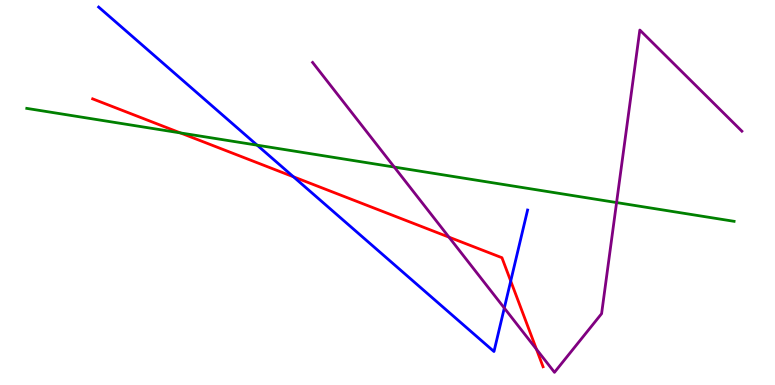[{'lines': ['blue', 'red'], 'intersections': [{'x': 3.79, 'y': 5.41}, {'x': 6.59, 'y': 2.7}]}, {'lines': ['green', 'red'], 'intersections': [{'x': 2.33, 'y': 6.55}]}, {'lines': ['purple', 'red'], 'intersections': [{'x': 5.79, 'y': 3.84}, {'x': 6.92, 'y': 0.929}]}, {'lines': ['blue', 'green'], 'intersections': [{'x': 3.32, 'y': 6.23}]}, {'lines': ['blue', 'purple'], 'intersections': [{'x': 6.51, 'y': 2.0}]}, {'lines': ['green', 'purple'], 'intersections': [{'x': 5.09, 'y': 5.66}, {'x': 7.96, 'y': 4.74}]}]